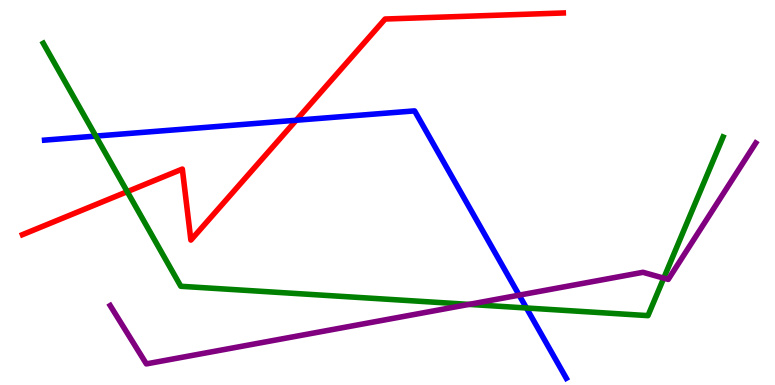[{'lines': ['blue', 'red'], 'intersections': [{'x': 3.82, 'y': 6.88}]}, {'lines': ['green', 'red'], 'intersections': [{'x': 1.64, 'y': 5.02}]}, {'lines': ['purple', 'red'], 'intersections': []}, {'lines': ['blue', 'green'], 'intersections': [{'x': 1.24, 'y': 6.47}, {'x': 6.79, 'y': 2.0}]}, {'lines': ['blue', 'purple'], 'intersections': [{'x': 6.7, 'y': 2.33}]}, {'lines': ['green', 'purple'], 'intersections': [{'x': 6.05, 'y': 2.09}, {'x': 8.56, 'y': 2.78}]}]